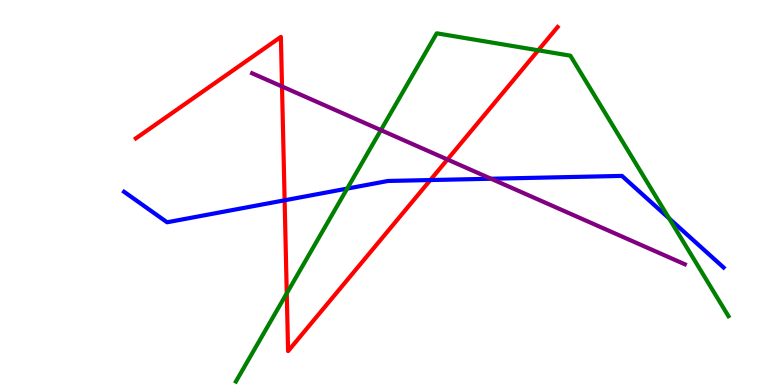[{'lines': ['blue', 'red'], 'intersections': [{'x': 3.67, 'y': 4.8}, {'x': 5.55, 'y': 5.32}]}, {'lines': ['green', 'red'], 'intersections': [{'x': 3.7, 'y': 2.38}, {'x': 6.95, 'y': 8.69}]}, {'lines': ['purple', 'red'], 'intersections': [{'x': 3.64, 'y': 7.75}, {'x': 5.77, 'y': 5.86}]}, {'lines': ['blue', 'green'], 'intersections': [{'x': 4.48, 'y': 5.1}, {'x': 8.63, 'y': 4.33}]}, {'lines': ['blue', 'purple'], 'intersections': [{'x': 6.34, 'y': 5.36}]}, {'lines': ['green', 'purple'], 'intersections': [{'x': 4.91, 'y': 6.62}]}]